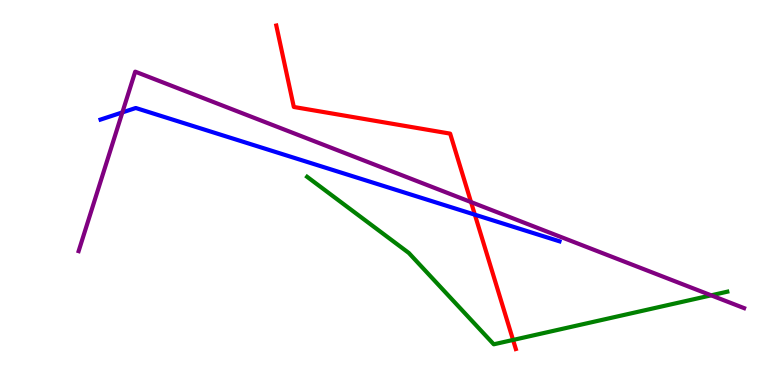[{'lines': ['blue', 'red'], 'intersections': [{'x': 6.13, 'y': 4.42}]}, {'lines': ['green', 'red'], 'intersections': [{'x': 6.62, 'y': 1.17}]}, {'lines': ['purple', 'red'], 'intersections': [{'x': 6.08, 'y': 4.75}]}, {'lines': ['blue', 'green'], 'intersections': []}, {'lines': ['blue', 'purple'], 'intersections': [{'x': 1.58, 'y': 7.08}]}, {'lines': ['green', 'purple'], 'intersections': [{'x': 9.18, 'y': 2.33}]}]